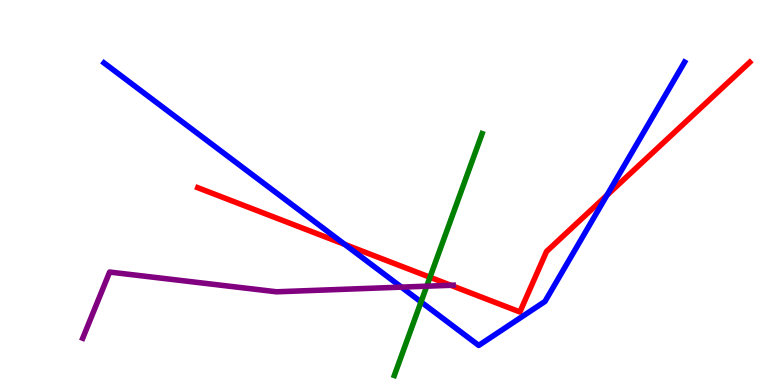[{'lines': ['blue', 'red'], 'intersections': [{'x': 4.45, 'y': 3.65}, {'x': 7.83, 'y': 4.93}]}, {'lines': ['green', 'red'], 'intersections': [{'x': 5.55, 'y': 2.8}]}, {'lines': ['purple', 'red'], 'intersections': [{'x': 5.82, 'y': 2.59}]}, {'lines': ['blue', 'green'], 'intersections': [{'x': 5.43, 'y': 2.16}]}, {'lines': ['blue', 'purple'], 'intersections': [{'x': 5.18, 'y': 2.54}]}, {'lines': ['green', 'purple'], 'intersections': [{'x': 5.51, 'y': 2.57}]}]